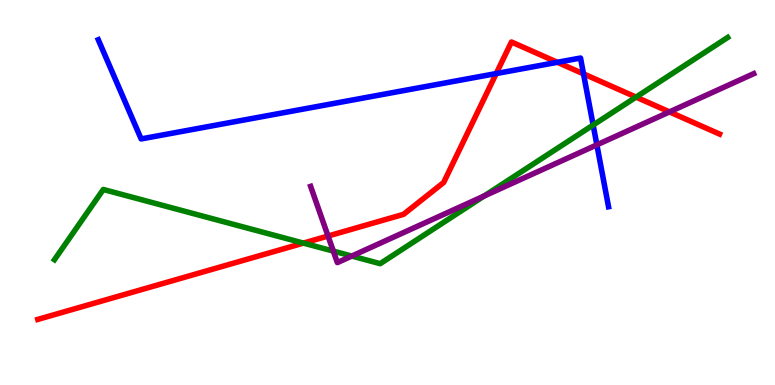[{'lines': ['blue', 'red'], 'intersections': [{'x': 6.4, 'y': 8.09}, {'x': 7.19, 'y': 8.38}, {'x': 7.53, 'y': 8.08}]}, {'lines': ['green', 'red'], 'intersections': [{'x': 3.92, 'y': 3.69}, {'x': 8.21, 'y': 7.48}]}, {'lines': ['purple', 'red'], 'intersections': [{'x': 4.23, 'y': 3.87}, {'x': 8.64, 'y': 7.09}]}, {'lines': ['blue', 'green'], 'intersections': [{'x': 7.65, 'y': 6.75}]}, {'lines': ['blue', 'purple'], 'intersections': [{'x': 7.7, 'y': 6.24}]}, {'lines': ['green', 'purple'], 'intersections': [{'x': 4.3, 'y': 3.48}, {'x': 4.54, 'y': 3.35}, {'x': 6.25, 'y': 4.91}]}]